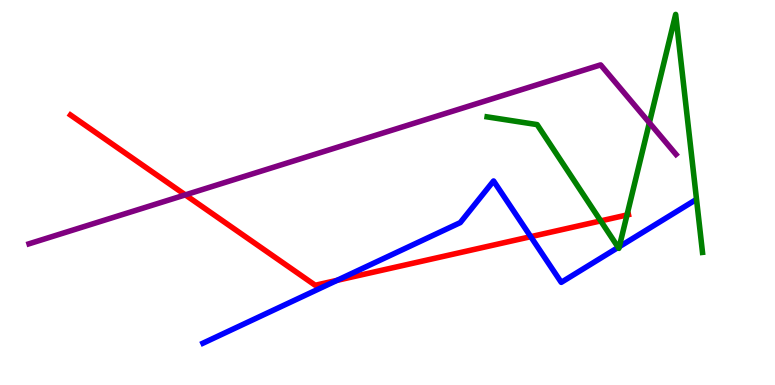[{'lines': ['blue', 'red'], 'intersections': [{'x': 4.35, 'y': 2.72}, {'x': 6.85, 'y': 3.85}]}, {'lines': ['green', 'red'], 'intersections': [{'x': 7.75, 'y': 4.26}, {'x': 8.09, 'y': 4.42}]}, {'lines': ['purple', 'red'], 'intersections': [{'x': 2.39, 'y': 4.94}]}, {'lines': ['blue', 'green'], 'intersections': [{'x': 7.98, 'y': 3.57}, {'x': 7.99, 'y': 3.59}]}, {'lines': ['blue', 'purple'], 'intersections': []}, {'lines': ['green', 'purple'], 'intersections': [{'x': 8.38, 'y': 6.81}]}]